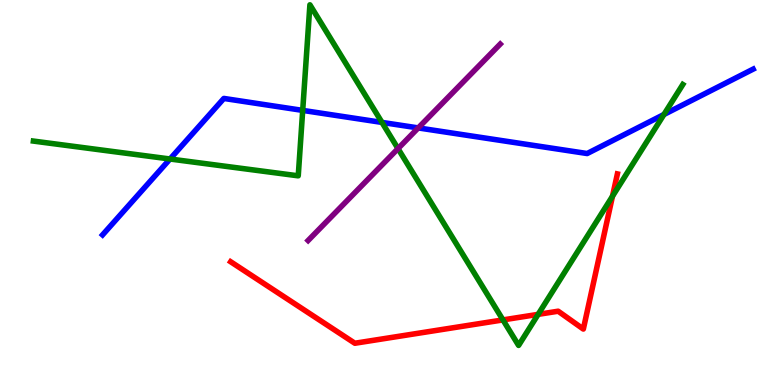[{'lines': ['blue', 'red'], 'intersections': []}, {'lines': ['green', 'red'], 'intersections': [{'x': 6.49, 'y': 1.69}, {'x': 6.94, 'y': 1.83}, {'x': 7.9, 'y': 4.9}]}, {'lines': ['purple', 'red'], 'intersections': []}, {'lines': ['blue', 'green'], 'intersections': [{'x': 2.19, 'y': 5.87}, {'x': 3.91, 'y': 7.13}, {'x': 4.93, 'y': 6.82}, {'x': 8.57, 'y': 7.03}]}, {'lines': ['blue', 'purple'], 'intersections': [{'x': 5.4, 'y': 6.68}]}, {'lines': ['green', 'purple'], 'intersections': [{'x': 5.14, 'y': 6.14}]}]